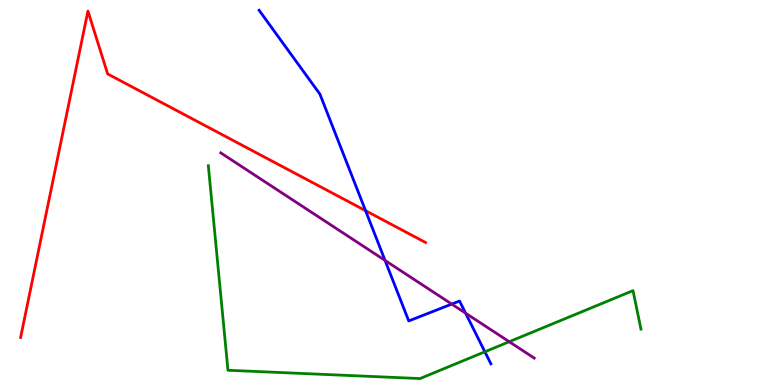[{'lines': ['blue', 'red'], 'intersections': [{'x': 4.72, 'y': 4.53}]}, {'lines': ['green', 'red'], 'intersections': []}, {'lines': ['purple', 'red'], 'intersections': []}, {'lines': ['blue', 'green'], 'intersections': [{'x': 6.26, 'y': 0.863}]}, {'lines': ['blue', 'purple'], 'intersections': [{'x': 4.97, 'y': 3.24}, {'x': 5.83, 'y': 2.1}, {'x': 6.01, 'y': 1.87}]}, {'lines': ['green', 'purple'], 'intersections': [{'x': 6.57, 'y': 1.12}]}]